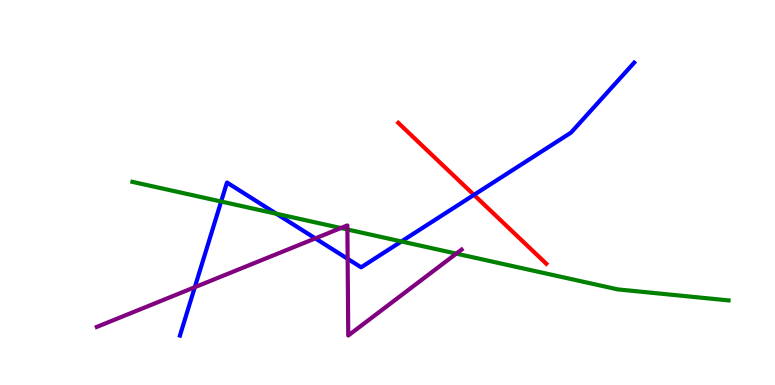[{'lines': ['blue', 'red'], 'intersections': [{'x': 6.12, 'y': 4.94}]}, {'lines': ['green', 'red'], 'intersections': []}, {'lines': ['purple', 'red'], 'intersections': []}, {'lines': ['blue', 'green'], 'intersections': [{'x': 2.85, 'y': 4.77}, {'x': 3.57, 'y': 4.45}, {'x': 5.18, 'y': 3.73}]}, {'lines': ['blue', 'purple'], 'intersections': [{'x': 2.51, 'y': 2.54}, {'x': 4.07, 'y': 3.81}, {'x': 4.49, 'y': 3.28}]}, {'lines': ['green', 'purple'], 'intersections': [{'x': 4.4, 'y': 4.08}, {'x': 4.48, 'y': 4.04}, {'x': 5.89, 'y': 3.41}]}]